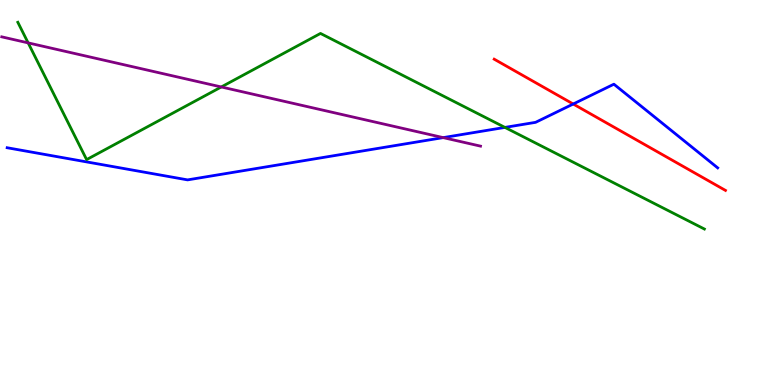[{'lines': ['blue', 'red'], 'intersections': [{'x': 7.4, 'y': 7.3}]}, {'lines': ['green', 'red'], 'intersections': []}, {'lines': ['purple', 'red'], 'intersections': []}, {'lines': ['blue', 'green'], 'intersections': [{'x': 6.52, 'y': 6.69}]}, {'lines': ['blue', 'purple'], 'intersections': [{'x': 5.72, 'y': 6.43}]}, {'lines': ['green', 'purple'], 'intersections': [{'x': 0.363, 'y': 8.89}, {'x': 2.86, 'y': 7.74}]}]